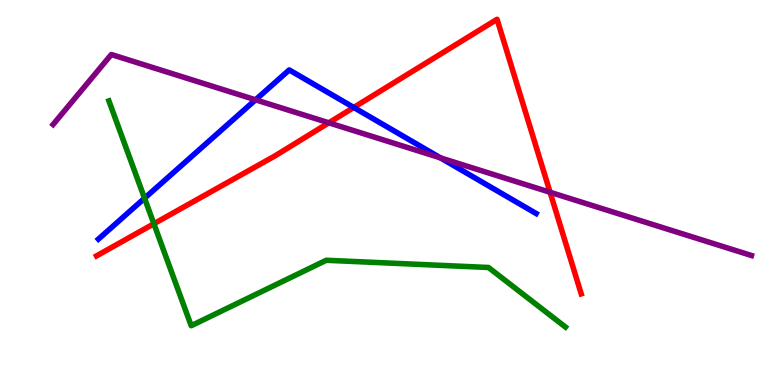[{'lines': ['blue', 'red'], 'intersections': [{'x': 4.56, 'y': 7.21}]}, {'lines': ['green', 'red'], 'intersections': [{'x': 1.99, 'y': 4.19}]}, {'lines': ['purple', 'red'], 'intersections': [{'x': 4.24, 'y': 6.81}, {'x': 7.1, 'y': 5.01}]}, {'lines': ['blue', 'green'], 'intersections': [{'x': 1.86, 'y': 4.85}]}, {'lines': ['blue', 'purple'], 'intersections': [{'x': 3.3, 'y': 7.41}, {'x': 5.68, 'y': 5.9}]}, {'lines': ['green', 'purple'], 'intersections': []}]